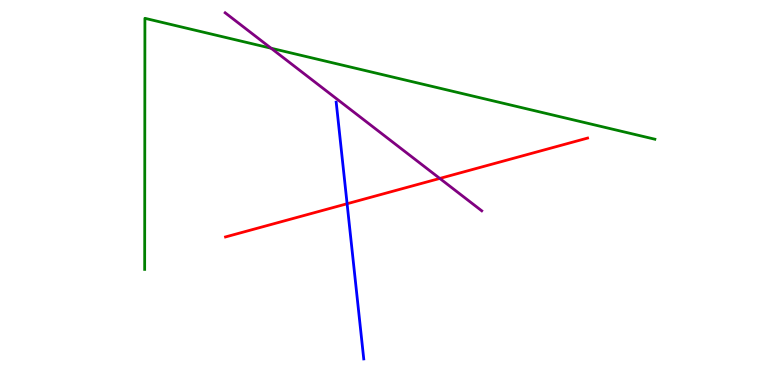[{'lines': ['blue', 'red'], 'intersections': [{'x': 4.48, 'y': 4.71}]}, {'lines': ['green', 'red'], 'intersections': []}, {'lines': ['purple', 'red'], 'intersections': [{'x': 5.67, 'y': 5.37}]}, {'lines': ['blue', 'green'], 'intersections': []}, {'lines': ['blue', 'purple'], 'intersections': []}, {'lines': ['green', 'purple'], 'intersections': [{'x': 3.5, 'y': 8.75}]}]